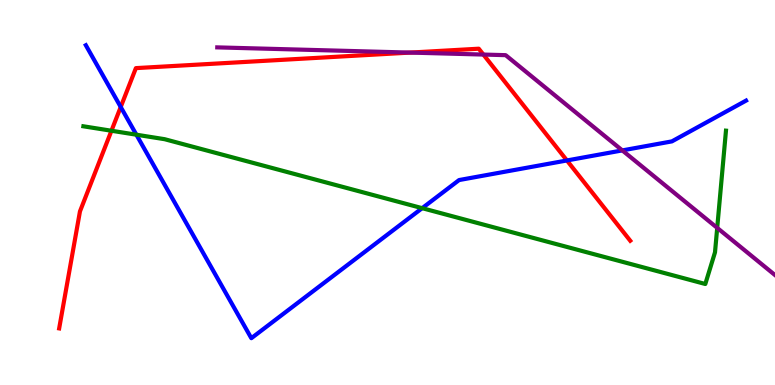[{'lines': ['blue', 'red'], 'intersections': [{'x': 1.56, 'y': 7.22}, {'x': 7.32, 'y': 5.83}]}, {'lines': ['green', 'red'], 'intersections': [{'x': 1.44, 'y': 6.6}]}, {'lines': ['purple', 'red'], 'intersections': [{'x': 5.29, 'y': 8.63}, {'x': 6.24, 'y': 8.58}]}, {'lines': ['blue', 'green'], 'intersections': [{'x': 1.76, 'y': 6.5}, {'x': 5.45, 'y': 4.59}]}, {'lines': ['blue', 'purple'], 'intersections': [{'x': 8.03, 'y': 6.09}]}, {'lines': ['green', 'purple'], 'intersections': [{'x': 9.25, 'y': 4.08}]}]